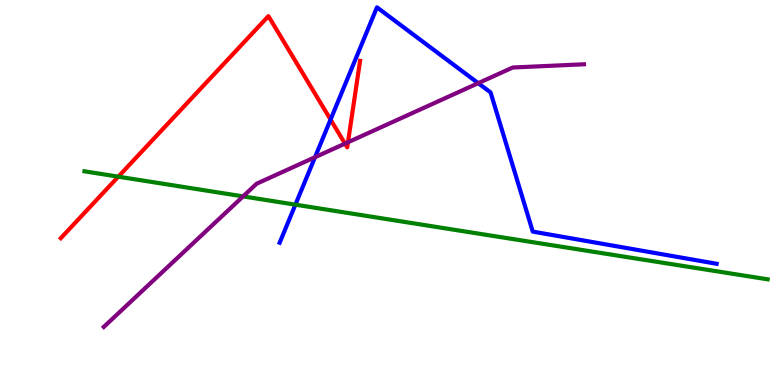[{'lines': ['blue', 'red'], 'intersections': [{'x': 4.27, 'y': 6.89}]}, {'lines': ['green', 'red'], 'intersections': [{'x': 1.53, 'y': 5.41}]}, {'lines': ['purple', 'red'], 'intersections': [{'x': 4.45, 'y': 6.27}, {'x': 4.49, 'y': 6.3}]}, {'lines': ['blue', 'green'], 'intersections': [{'x': 3.81, 'y': 4.68}]}, {'lines': ['blue', 'purple'], 'intersections': [{'x': 4.06, 'y': 5.92}, {'x': 6.17, 'y': 7.84}]}, {'lines': ['green', 'purple'], 'intersections': [{'x': 3.14, 'y': 4.9}]}]